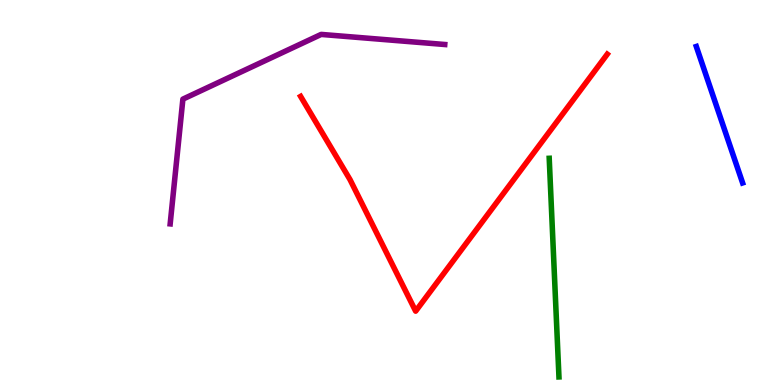[{'lines': ['blue', 'red'], 'intersections': []}, {'lines': ['green', 'red'], 'intersections': []}, {'lines': ['purple', 'red'], 'intersections': []}, {'lines': ['blue', 'green'], 'intersections': []}, {'lines': ['blue', 'purple'], 'intersections': []}, {'lines': ['green', 'purple'], 'intersections': []}]